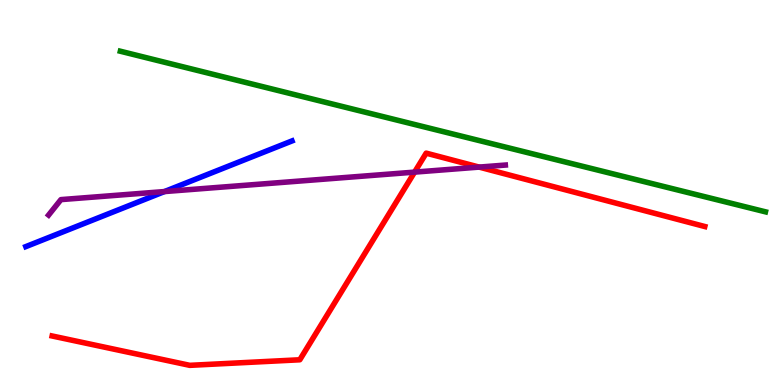[{'lines': ['blue', 'red'], 'intersections': []}, {'lines': ['green', 'red'], 'intersections': []}, {'lines': ['purple', 'red'], 'intersections': [{'x': 5.35, 'y': 5.53}, {'x': 6.18, 'y': 5.66}]}, {'lines': ['blue', 'green'], 'intersections': []}, {'lines': ['blue', 'purple'], 'intersections': [{'x': 2.12, 'y': 5.02}]}, {'lines': ['green', 'purple'], 'intersections': []}]